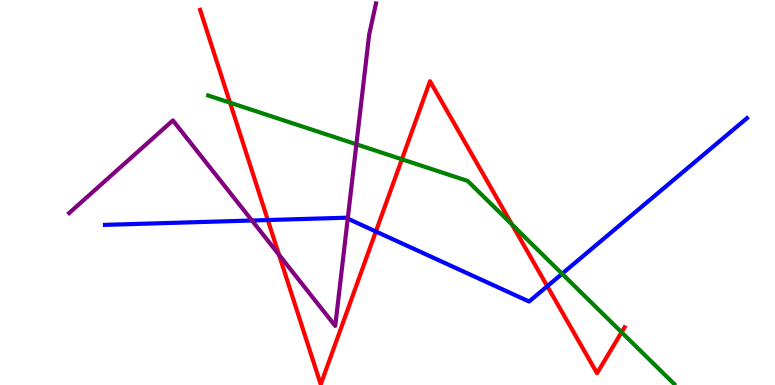[{'lines': ['blue', 'red'], 'intersections': [{'x': 3.46, 'y': 4.28}, {'x': 4.85, 'y': 3.99}, {'x': 7.06, 'y': 2.57}]}, {'lines': ['green', 'red'], 'intersections': [{'x': 2.97, 'y': 7.33}, {'x': 5.19, 'y': 5.86}, {'x': 6.61, 'y': 4.17}, {'x': 8.02, 'y': 1.37}]}, {'lines': ['purple', 'red'], 'intersections': [{'x': 3.6, 'y': 3.38}]}, {'lines': ['blue', 'green'], 'intersections': [{'x': 7.25, 'y': 2.89}]}, {'lines': ['blue', 'purple'], 'intersections': [{'x': 3.25, 'y': 4.27}, {'x': 4.49, 'y': 4.32}]}, {'lines': ['green', 'purple'], 'intersections': [{'x': 4.6, 'y': 6.25}]}]